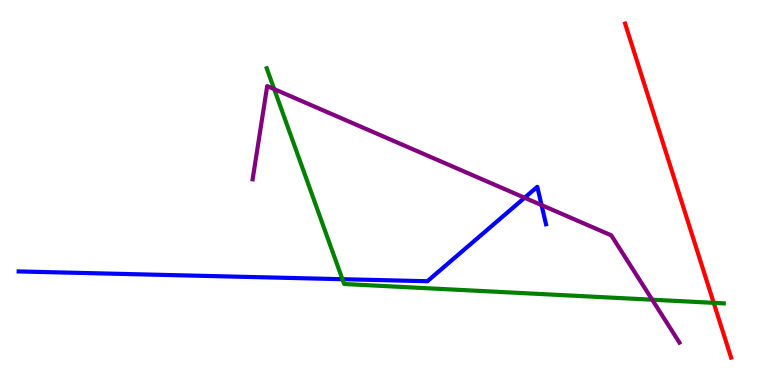[{'lines': ['blue', 'red'], 'intersections': []}, {'lines': ['green', 'red'], 'intersections': [{'x': 9.21, 'y': 2.13}]}, {'lines': ['purple', 'red'], 'intersections': []}, {'lines': ['blue', 'green'], 'intersections': [{'x': 4.42, 'y': 2.75}]}, {'lines': ['blue', 'purple'], 'intersections': [{'x': 6.77, 'y': 4.86}, {'x': 6.99, 'y': 4.67}]}, {'lines': ['green', 'purple'], 'intersections': [{'x': 3.54, 'y': 7.69}, {'x': 8.42, 'y': 2.22}]}]